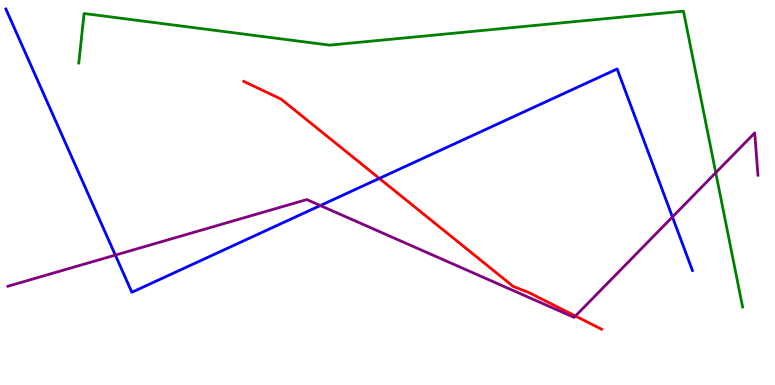[{'lines': ['blue', 'red'], 'intersections': [{'x': 4.89, 'y': 5.37}]}, {'lines': ['green', 'red'], 'intersections': []}, {'lines': ['purple', 'red'], 'intersections': [{'x': 7.42, 'y': 1.79}]}, {'lines': ['blue', 'green'], 'intersections': []}, {'lines': ['blue', 'purple'], 'intersections': [{'x': 1.49, 'y': 3.37}, {'x': 4.13, 'y': 4.66}, {'x': 8.68, 'y': 4.36}]}, {'lines': ['green', 'purple'], 'intersections': [{'x': 9.24, 'y': 5.51}]}]